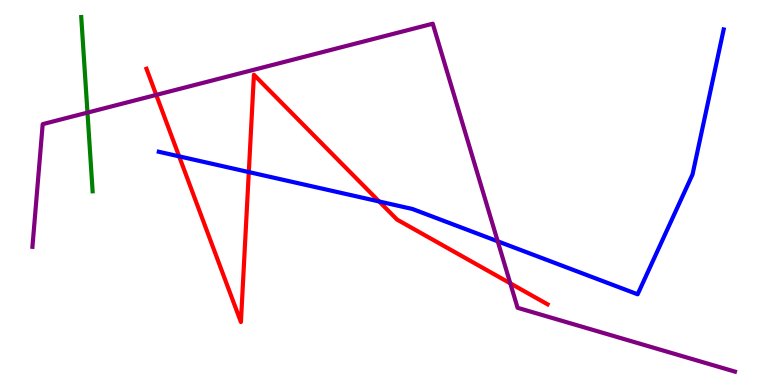[{'lines': ['blue', 'red'], 'intersections': [{'x': 2.31, 'y': 5.94}, {'x': 3.21, 'y': 5.53}, {'x': 4.89, 'y': 4.77}]}, {'lines': ['green', 'red'], 'intersections': []}, {'lines': ['purple', 'red'], 'intersections': [{'x': 2.02, 'y': 7.53}, {'x': 6.58, 'y': 2.64}]}, {'lines': ['blue', 'green'], 'intersections': []}, {'lines': ['blue', 'purple'], 'intersections': [{'x': 6.42, 'y': 3.73}]}, {'lines': ['green', 'purple'], 'intersections': [{'x': 1.13, 'y': 7.08}]}]